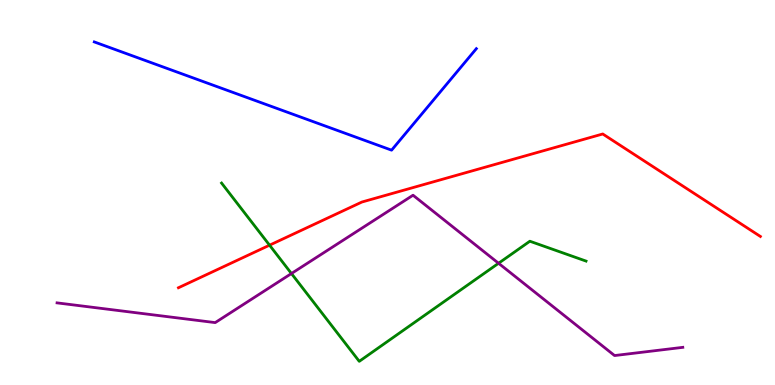[{'lines': ['blue', 'red'], 'intersections': []}, {'lines': ['green', 'red'], 'intersections': [{'x': 3.48, 'y': 3.63}]}, {'lines': ['purple', 'red'], 'intersections': []}, {'lines': ['blue', 'green'], 'intersections': []}, {'lines': ['blue', 'purple'], 'intersections': []}, {'lines': ['green', 'purple'], 'intersections': [{'x': 3.76, 'y': 2.9}, {'x': 6.43, 'y': 3.16}]}]